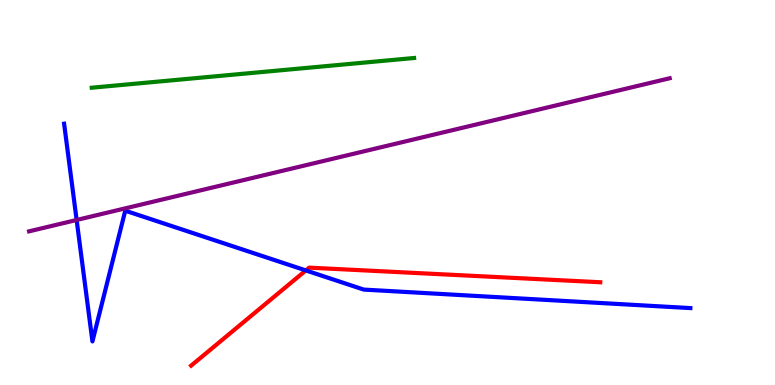[{'lines': ['blue', 'red'], 'intersections': [{'x': 3.95, 'y': 2.98}]}, {'lines': ['green', 'red'], 'intersections': []}, {'lines': ['purple', 'red'], 'intersections': []}, {'lines': ['blue', 'green'], 'intersections': []}, {'lines': ['blue', 'purple'], 'intersections': [{'x': 0.989, 'y': 4.29}]}, {'lines': ['green', 'purple'], 'intersections': []}]